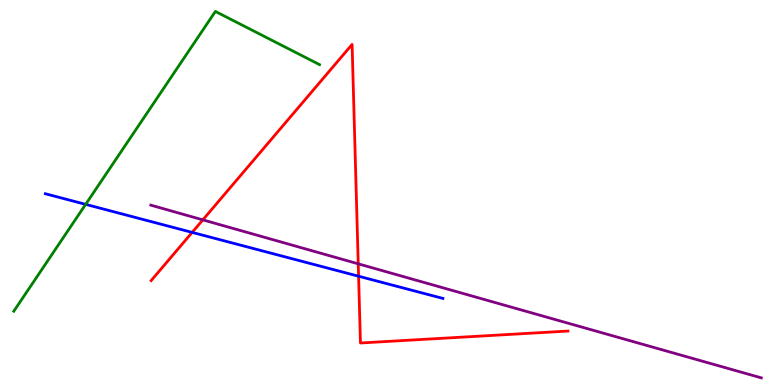[{'lines': ['blue', 'red'], 'intersections': [{'x': 2.48, 'y': 3.96}, {'x': 4.63, 'y': 2.83}]}, {'lines': ['green', 'red'], 'intersections': []}, {'lines': ['purple', 'red'], 'intersections': [{'x': 2.62, 'y': 4.29}, {'x': 4.62, 'y': 3.15}]}, {'lines': ['blue', 'green'], 'intersections': [{'x': 1.11, 'y': 4.69}]}, {'lines': ['blue', 'purple'], 'intersections': []}, {'lines': ['green', 'purple'], 'intersections': []}]